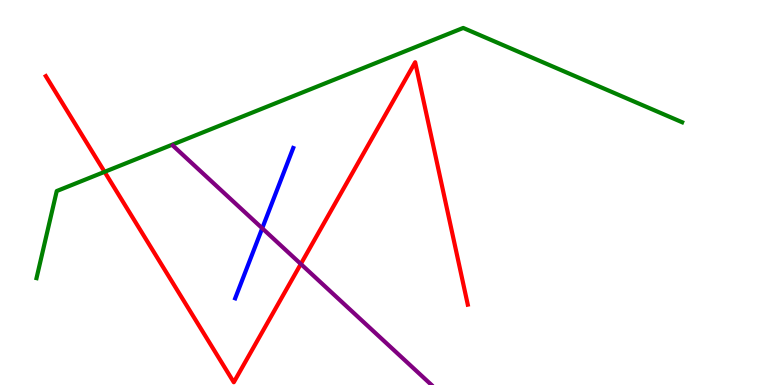[{'lines': ['blue', 'red'], 'intersections': []}, {'lines': ['green', 'red'], 'intersections': [{'x': 1.35, 'y': 5.54}]}, {'lines': ['purple', 'red'], 'intersections': [{'x': 3.88, 'y': 3.14}]}, {'lines': ['blue', 'green'], 'intersections': []}, {'lines': ['blue', 'purple'], 'intersections': [{'x': 3.38, 'y': 4.07}]}, {'lines': ['green', 'purple'], 'intersections': []}]